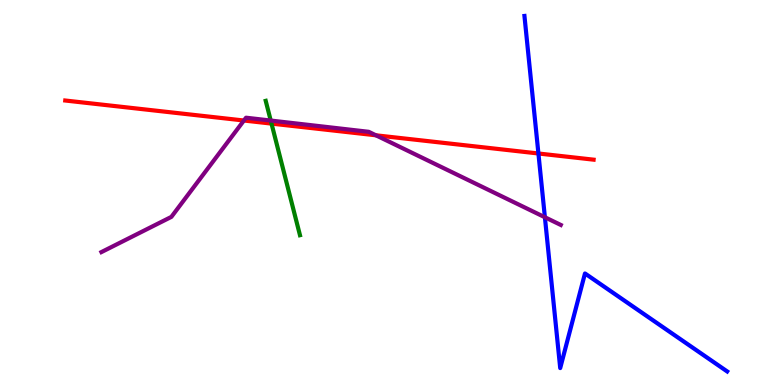[{'lines': ['blue', 'red'], 'intersections': [{'x': 6.95, 'y': 6.01}]}, {'lines': ['green', 'red'], 'intersections': [{'x': 3.5, 'y': 6.79}]}, {'lines': ['purple', 'red'], 'intersections': [{'x': 3.15, 'y': 6.87}, {'x': 4.85, 'y': 6.49}]}, {'lines': ['blue', 'green'], 'intersections': []}, {'lines': ['blue', 'purple'], 'intersections': [{'x': 7.03, 'y': 4.36}]}, {'lines': ['green', 'purple'], 'intersections': [{'x': 3.49, 'y': 6.87}]}]